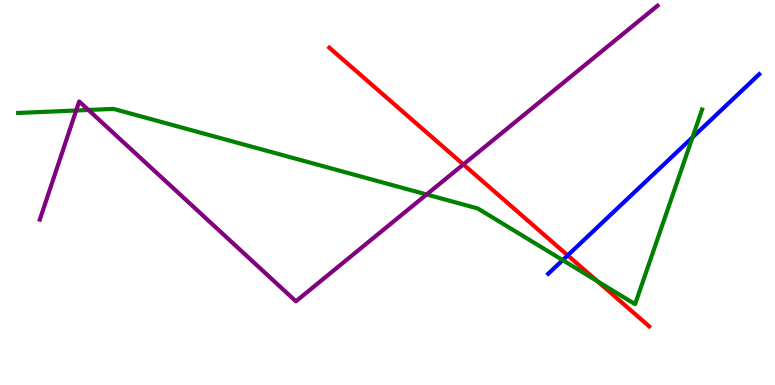[{'lines': ['blue', 'red'], 'intersections': [{'x': 7.33, 'y': 3.37}]}, {'lines': ['green', 'red'], 'intersections': [{'x': 7.71, 'y': 2.7}]}, {'lines': ['purple', 'red'], 'intersections': [{'x': 5.98, 'y': 5.73}]}, {'lines': ['blue', 'green'], 'intersections': [{'x': 7.26, 'y': 3.24}, {'x': 8.94, 'y': 6.43}]}, {'lines': ['blue', 'purple'], 'intersections': []}, {'lines': ['green', 'purple'], 'intersections': [{'x': 0.983, 'y': 7.13}, {'x': 1.14, 'y': 7.14}, {'x': 5.5, 'y': 4.95}]}]